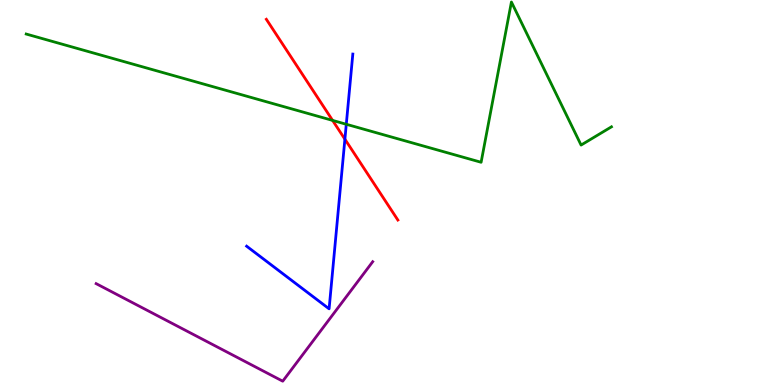[{'lines': ['blue', 'red'], 'intersections': [{'x': 4.45, 'y': 6.38}]}, {'lines': ['green', 'red'], 'intersections': [{'x': 4.29, 'y': 6.87}]}, {'lines': ['purple', 'red'], 'intersections': []}, {'lines': ['blue', 'green'], 'intersections': [{'x': 4.47, 'y': 6.77}]}, {'lines': ['blue', 'purple'], 'intersections': []}, {'lines': ['green', 'purple'], 'intersections': []}]